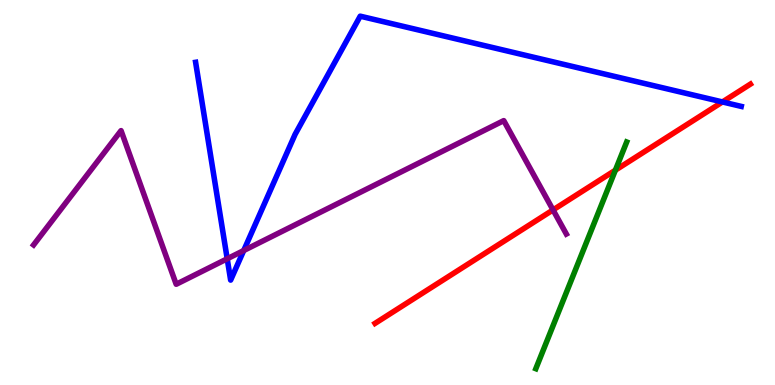[{'lines': ['blue', 'red'], 'intersections': [{'x': 9.32, 'y': 7.35}]}, {'lines': ['green', 'red'], 'intersections': [{'x': 7.94, 'y': 5.58}]}, {'lines': ['purple', 'red'], 'intersections': [{'x': 7.14, 'y': 4.55}]}, {'lines': ['blue', 'green'], 'intersections': []}, {'lines': ['blue', 'purple'], 'intersections': [{'x': 2.93, 'y': 3.28}, {'x': 3.14, 'y': 3.49}]}, {'lines': ['green', 'purple'], 'intersections': []}]